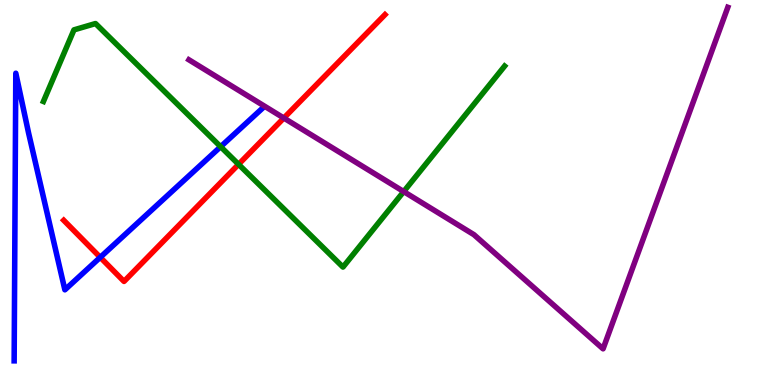[{'lines': ['blue', 'red'], 'intersections': [{'x': 1.29, 'y': 3.32}]}, {'lines': ['green', 'red'], 'intersections': [{'x': 3.08, 'y': 5.73}]}, {'lines': ['purple', 'red'], 'intersections': [{'x': 3.66, 'y': 6.93}]}, {'lines': ['blue', 'green'], 'intersections': [{'x': 2.85, 'y': 6.19}]}, {'lines': ['blue', 'purple'], 'intersections': []}, {'lines': ['green', 'purple'], 'intersections': [{'x': 5.21, 'y': 5.02}]}]